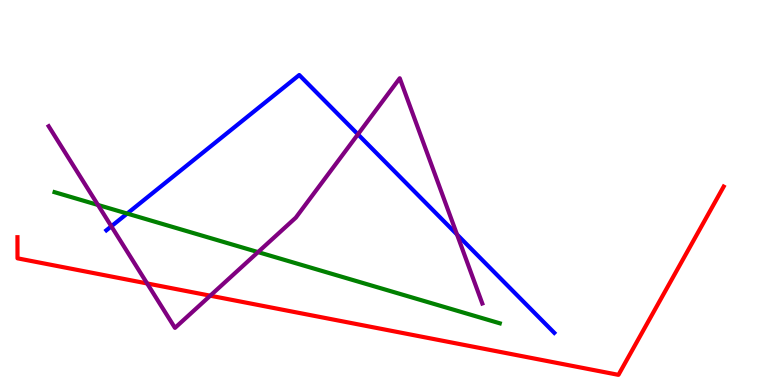[{'lines': ['blue', 'red'], 'intersections': []}, {'lines': ['green', 'red'], 'intersections': []}, {'lines': ['purple', 'red'], 'intersections': [{'x': 1.9, 'y': 2.64}, {'x': 2.71, 'y': 2.32}]}, {'lines': ['blue', 'green'], 'intersections': [{'x': 1.64, 'y': 4.45}]}, {'lines': ['blue', 'purple'], 'intersections': [{'x': 1.44, 'y': 4.12}, {'x': 4.62, 'y': 6.51}, {'x': 5.9, 'y': 3.91}]}, {'lines': ['green', 'purple'], 'intersections': [{'x': 1.26, 'y': 4.68}, {'x': 3.33, 'y': 3.45}]}]